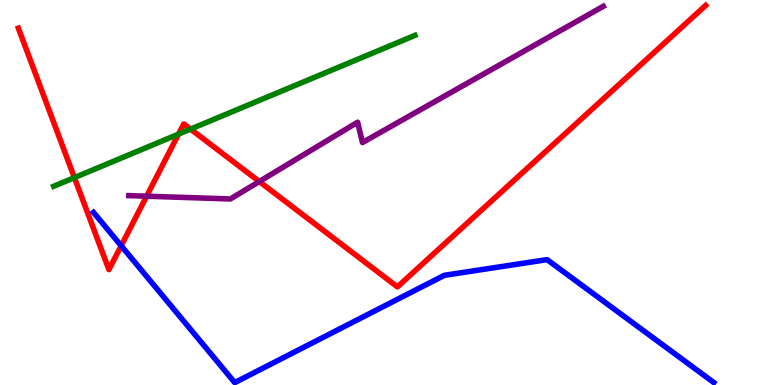[{'lines': ['blue', 'red'], 'intersections': [{'x': 1.56, 'y': 3.62}]}, {'lines': ['green', 'red'], 'intersections': [{'x': 0.96, 'y': 5.39}, {'x': 2.3, 'y': 6.52}, {'x': 2.46, 'y': 6.65}]}, {'lines': ['purple', 'red'], 'intersections': [{'x': 1.89, 'y': 4.9}, {'x': 3.35, 'y': 5.29}]}, {'lines': ['blue', 'green'], 'intersections': []}, {'lines': ['blue', 'purple'], 'intersections': []}, {'lines': ['green', 'purple'], 'intersections': []}]